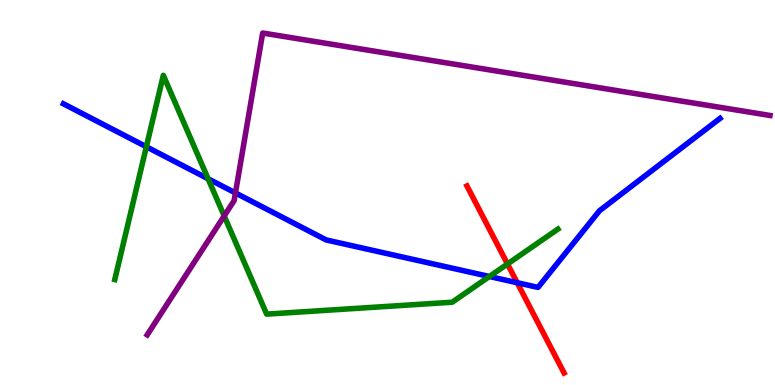[{'lines': ['blue', 'red'], 'intersections': [{'x': 6.67, 'y': 2.66}]}, {'lines': ['green', 'red'], 'intersections': [{'x': 6.55, 'y': 3.14}]}, {'lines': ['purple', 'red'], 'intersections': []}, {'lines': ['blue', 'green'], 'intersections': [{'x': 1.89, 'y': 6.19}, {'x': 2.69, 'y': 5.36}, {'x': 6.31, 'y': 2.82}]}, {'lines': ['blue', 'purple'], 'intersections': [{'x': 3.04, 'y': 4.99}]}, {'lines': ['green', 'purple'], 'intersections': [{'x': 2.89, 'y': 4.39}]}]